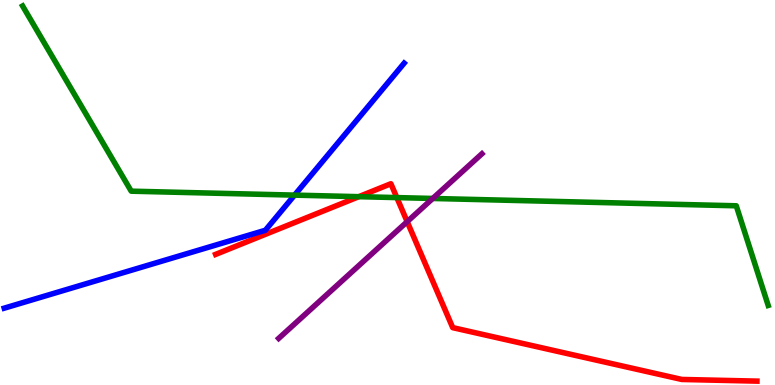[{'lines': ['blue', 'red'], 'intersections': []}, {'lines': ['green', 'red'], 'intersections': [{'x': 4.63, 'y': 4.89}, {'x': 5.12, 'y': 4.87}]}, {'lines': ['purple', 'red'], 'intersections': [{'x': 5.25, 'y': 4.24}]}, {'lines': ['blue', 'green'], 'intersections': [{'x': 3.8, 'y': 4.93}]}, {'lines': ['blue', 'purple'], 'intersections': []}, {'lines': ['green', 'purple'], 'intersections': [{'x': 5.58, 'y': 4.85}]}]